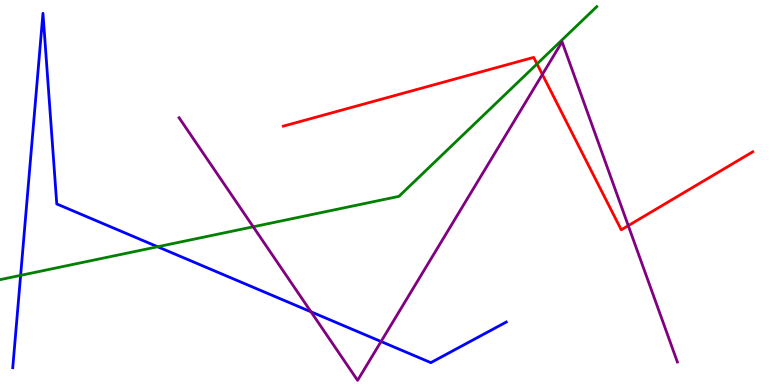[{'lines': ['blue', 'red'], 'intersections': []}, {'lines': ['green', 'red'], 'intersections': [{'x': 6.93, 'y': 8.34}]}, {'lines': ['purple', 'red'], 'intersections': [{'x': 7.0, 'y': 8.07}, {'x': 8.11, 'y': 4.14}]}, {'lines': ['blue', 'green'], 'intersections': [{'x': 0.266, 'y': 2.85}, {'x': 2.03, 'y': 3.59}]}, {'lines': ['blue', 'purple'], 'intersections': [{'x': 4.01, 'y': 1.9}, {'x': 4.92, 'y': 1.13}]}, {'lines': ['green', 'purple'], 'intersections': [{'x': 3.27, 'y': 4.11}]}]